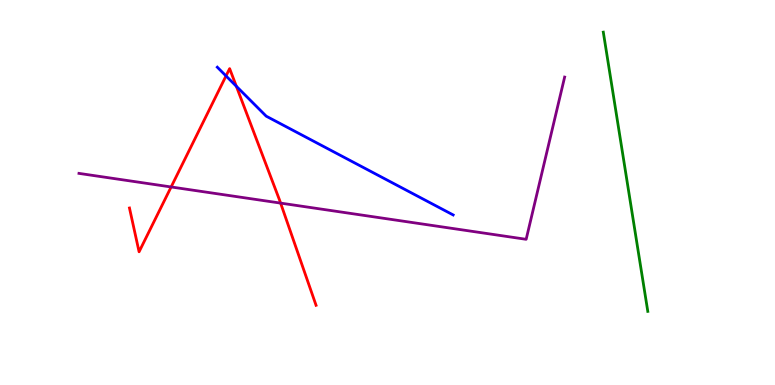[{'lines': ['blue', 'red'], 'intersections': [{'x': 2.92, 'y': 8.03}, {'x': 3.05, 'y': 7.76}]}, {'lines': ['green', 'red'], 'intersections': []}, {'lines': ['purple', 'red'], 'intersections': [{'x': 2.21, 'y': 5.14}, {'x': 3.62, 'y': 4.72}]}, {'lines': ['blue', 'green'], 'intersections': []}, {'lines': ['blue', 'purple'], 'intersections': []}, {'lines': ['green', 'purple'], 'intersections': []}]